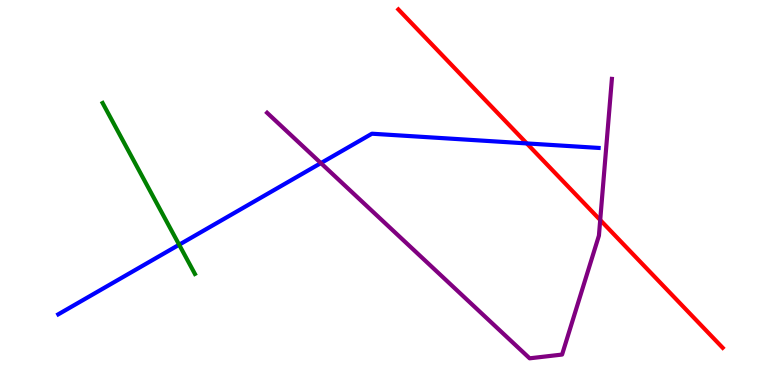[{'lines': ['blue', 'red'], 'intersections': [{'x': 6.8, 'y': 6.27}]}, {'lines': ['green', 'red'], 'intersections': []}, {'lines': ['purple', 'red'], 'intersections': [{'x': 7.74, 'y': 4.29}]}, {'lines': ['blue', 'green'], 'intersections': [{'x': 2.31, 'y': 3.64}]}, {'lines': ['blue', 'purple'], 'intersections': [{'x': 4.14, 'y': 5.76}]}, {'lines': ['green', 'purple'], 'intersections': []}]